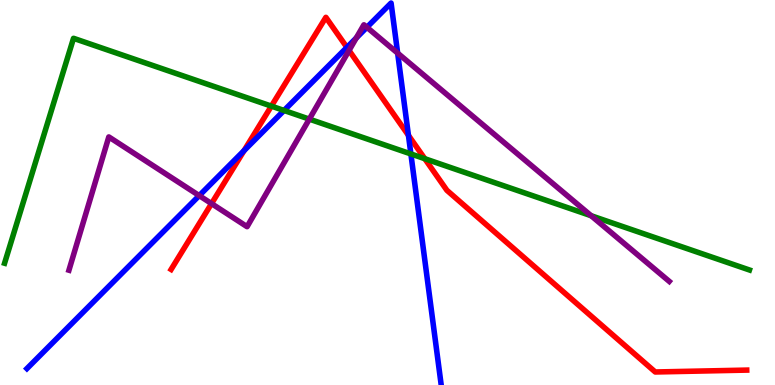[{'lines': ['blue', 'red'], 'intersections': [{'x': 3.15, 'y': 6.09}, {'x': 4.48, 'y': 8.77}, {'x': 5.27, 'y': 6.48}]}, {'lines': ['green', 'red'], 'intersections': [{'x': 3.5, 'y': 7.24}, {'x': 5.48, 'y': 5.88}]}, {'lines': ['purple', 'red'], 'intersections': [{'x': 2.73, 'y': 4.71}, {'x': 4.5, 'y': 8.69}]}, {'lines': ['blue', 'green'], 'intersections': [{'x': 3.67, 'y': 7.13}, {'x': 5.3, 'y': 6.0}]}, {'lines': ['blue', 'purple'], 'intersections': [{'x': 2.57, 'y': 4.92}, {'x': 4.6, 'y': 9.01}, {'x': 4.73, 'y': 9.29}, {'x': 5.13, 'y': 8.62}]}, {'lines': ['green', 'purple'], 'intersections': [{'x': 3.99, 'y': 6.91}, {'x': 7.63, 'y': 4.4}]}]